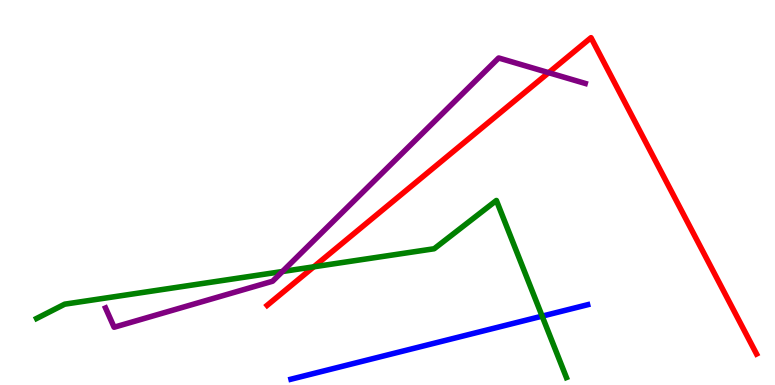[{'lines': ['blue', 'red'], 'intersections': []}, {'lines': ['green', 'red'], 'intersections': [{'x': 4.05, 'y': 3.07}]}, {'lines': ['purple', 'red'], 'intersections': [{'x': 7.08, 'y': 8.11}]}, {'lines': ['blue', 'green'], 'intersections': [{'x': 7.0, 'y': 1.79}]}, {'lines': ['blue', 'purple'], 'intersections': []}, {'lines': ['green', 'purple'], 'intersections': [{'x': 3.64, 'y': 2.95}]}]